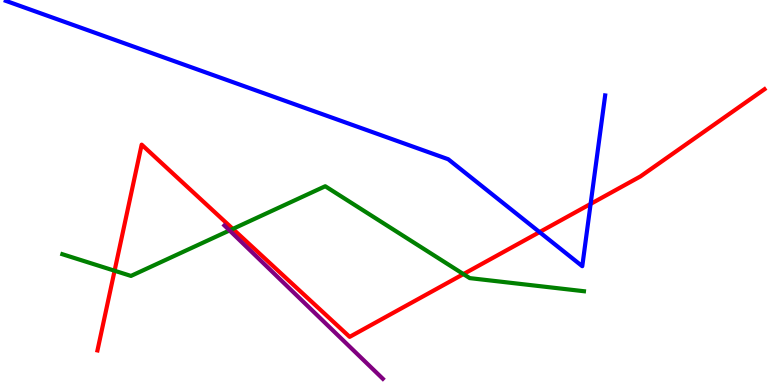[{'lines': ['blue', 'red'], 'intersections': [{'x': 6.96, 'y': 3.97}, {'x': 7.62, 'y': 4.7}]}, {'lines': ['green', 'red'], 'intersections': [{'x': 1.48, 'y': 2.97}, {'x': 3.0, 'y': 4.05}, {'x': 5.98, 'y': 2.88}]}, {'lines': ['purple', 'red'], 'intersections': []}, {'lines': ['blue', 'green'], 'intersections': []}, {'lines': ['blue', 'purple'], 'intersections': []}, {'lines': ['green', 'purple'], 'intersections': [{'x': 2.96, 'y': 4.02}]}]